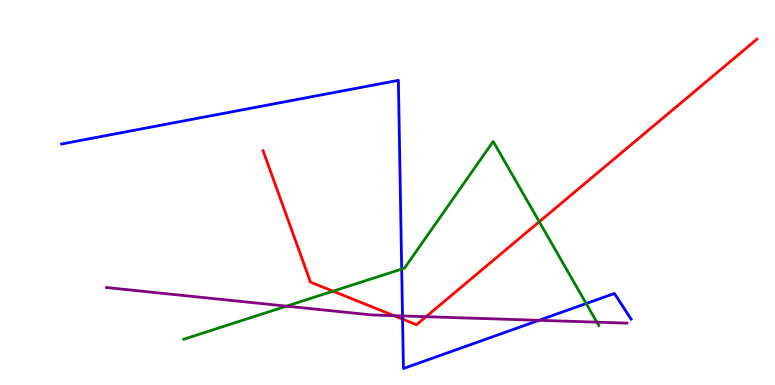[{'lines': ['blue', 'red'], 'intersections': [{'x': 5.19, 'y': 1.71}]}, {'lines': ['green', 'red'], 'intersections': [{'x': 4.3, 'y': 2.44}, {'x': 6.96, 'y': 4.24}]}, {'lines': ['purple', 'red'], 'intersections': [{'x': 5.08, 'y': 1.8}, {'x': 5.5, 'y': 1.77}]}, {'lines': ['blue', 'green'], 'intersections': [{'x': 5.18, 'y': 3.01}, {'x': 7.56, 'y': 2.12}]}, {'lines': ['blue', 'purple'], 'intersections': [{'x': 5.19, 'y': 1.79}, {'x': 6.95, 'y': 1.68}]}, {'lines': ['green', 'purple'], 'intersections': [{'x': 3.7, 'y': 2.05}, {'x': 7.7, 'y': 1.63}]}]